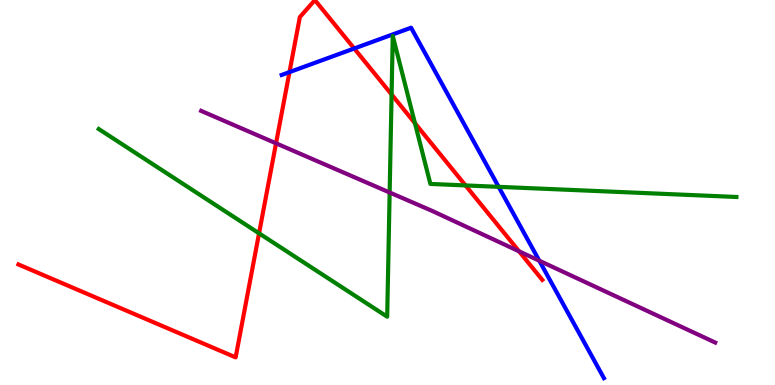[{'lines': ['blue', 'red'], 'intersections': [{'x': 3.74, 'y': 8.13}, {'x': 4.57, 'y': 8.74}]}, {'lines': ['green', 'red'], 'intersections': [{'x': 3.34, 'y': 3.94}, {'x': 5.05, 'y': 7.55}, {'x': 5.35, 'y': 6.8}, {'x': 6.01, 'y': 5.18}]}, {'lines': ['purple', 'red'], 'intersections': [{'x': 3.56, 'y': 6.28}, {'x': 6.7, 'y': 3.47}]}, {'lines': ['blue', 'green'], 'intersections': [{'x': 6.43, 'y': 5.15}]}, {'lines': ['blue', 'purple'], 'intersections': [{'x': 6.96, 'y': 3.23}]}, {'lines': ['green', 'purple'], 'intersections': [{'x': 5.03, 'y': 5.0}]}]